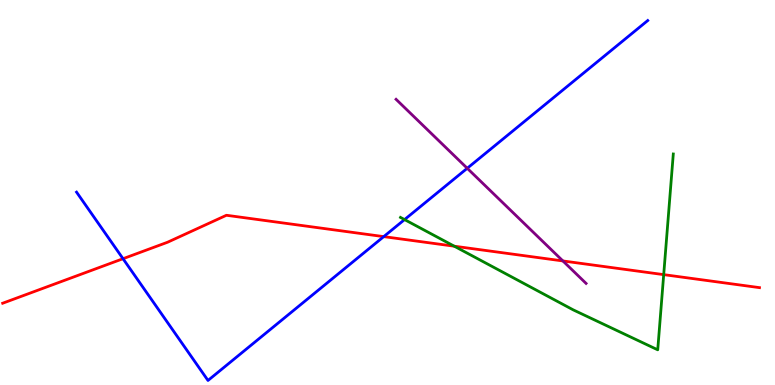[{'lines': ['blue', 'red'], 'intersections': [{'x': 1.59, 'y': 3.28}, {'x': 4.95, 'y': 3.85}]}, {'lines': ['green', 'red'], 'intersections': [{'x': 5.86, 'y': 3.61}, {'x': 8.56, 'y': 2.87}]}, {'lines': ['purple', 'red'], 'intersections': [{'x': 7.26, 'y': 3.22}]}, {'lines': ['blue', 'green'], 'intersections': [{'x': 5.22, 'y': 4.3}]}, {'lines': ['blue', 'purple'], 'intersections': [{'x': 6.03, 'y': 5.63}]}, {'lines': ['green', 'purple'], 'intersections': []}]